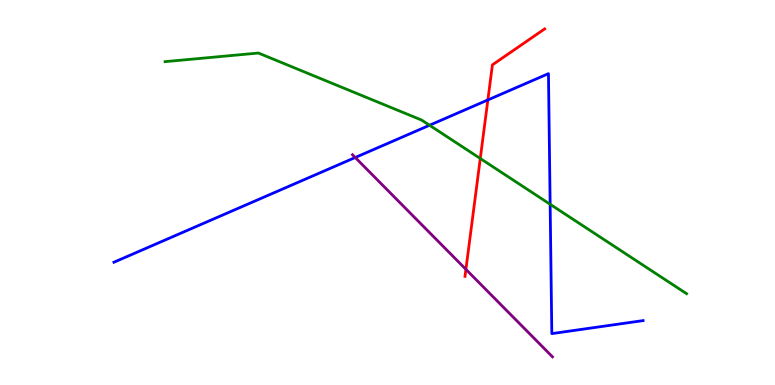[{'lines': ['blue', 'red'], 'intersections': [{'x': 6.3, 'y': 7.4}]}, {'lines': ['green', 'red'], 'intersections': [{'x': 6.2, 'y': 5.88}]}, {'lines': ['purple', 'red'], 'intersections': [{'x': 6.01, 'y': 3.0}]}, {'lines': ['blue', 'green'], 'intersections': [{'x': 5.54, 'y': 6.75}, {'x': 7.1, 'y': 4.69}]}, {'lines': ['blue', 'purple'], 'intersections': [{'x': 4.58, 'y': 5.91}]}, {'lines': ['green', 'purple'], 'intersections': []}]